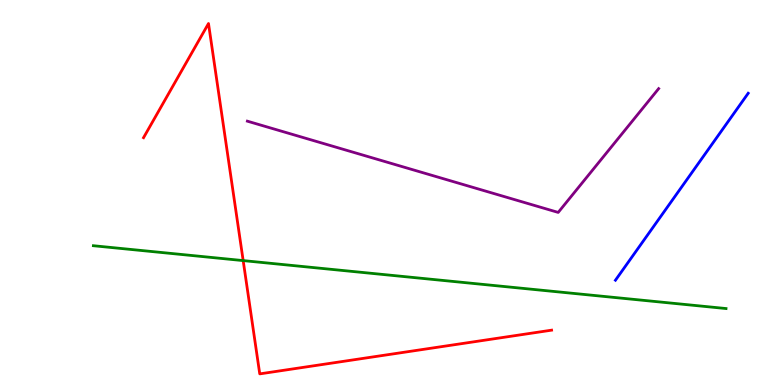[{'lines': ['blue', 'red'], 'intersections': []}, {'lines': ['green', 'red'], 'intersections': [{'x': 3.14, 'y': 3.23}]}, {'lines': ['purple', 'red'], 'intersections': []}, {'lines': ['blue', 'green'], 'intersections': []}, {'lines': ['blue', 'purple'], 'intersections': []}, {'lines': ['green', 'purple'], 'intersections': []}]